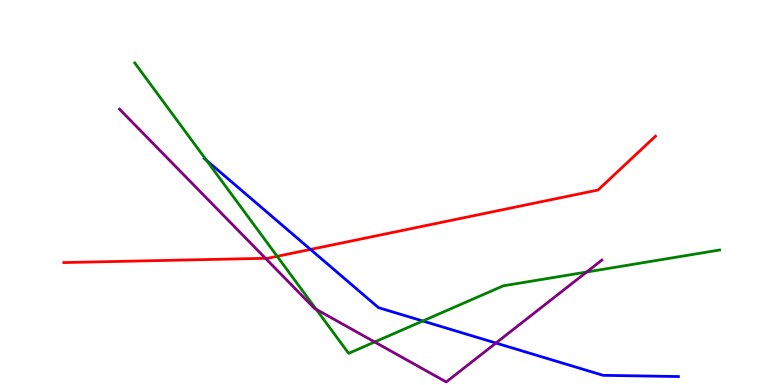[{'lines': ['blue', 'red'], 'intersections': [{'x': 4.01, 'y': 3.52}]}, {'lines': ['green', 'red'], 'intersections': [{'x': 3.58, 'y': 3.34}]}, {'lines': ['purple', 'red'], 'intersections': [{'x': 3.43, 'y': 3.29}]}, {'lines': ['blue', 'green'], 'intersections': [{'x': 2.66, 'y': 5.83}, {'x': 5.45, 'y': 1.66}]}, {'lines': ['blue', 'purple'], 'intersections': [{'x': 6.4, 'y': 1.09}]}, {'lines': ['green', 'purple'], 'intersections': [{'x': 4.08, 'y': 1.96}, {'x': 4.83, 'y': 1.12}, {'x': 7.57, 'y': 2.93}]}]